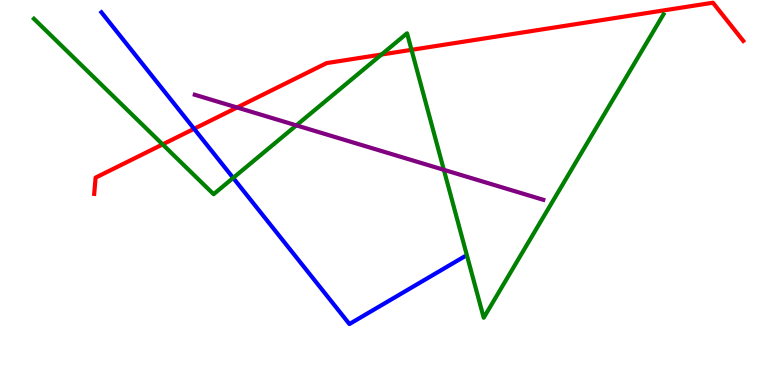[{'lines': ['blue', 'red'], 'intersections': [{'x': 2.5, 'y': 6.65}]}, {'lines': ['green', 'red'], 'intersections': [{'x': 2.1, 'y': 6.25}, {'x': 4.92, 'y': 8.58}, {'x': 5.31, 'y': 8.71}]}, {'lines': ['purple', 'red'], 'intersections': [{'x': 3.06, 'y': 7.21}]}, {'lines': ['blue', 'green'], 'intersections': [{'x': 3.01, 'y': 5.38}]}, {'lines': ['blue', 'purple'], 'intersections': []}, {'lines': ['green', 'purple'], 'intersections': [{'x': 3.82, 'y': 6.74}, {'x': 5.73, 'y': 5.59}]}]